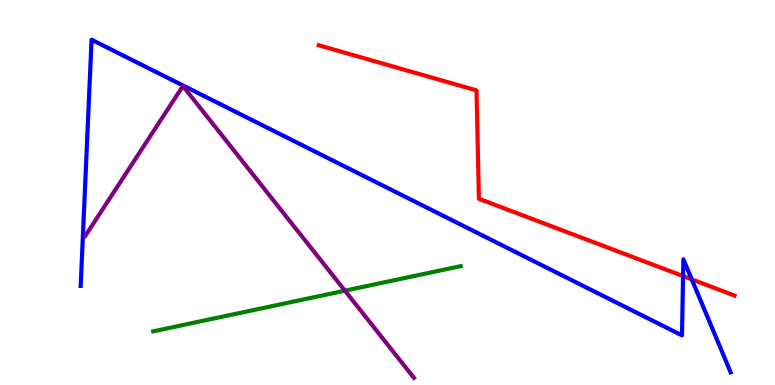[{'lines': ['blue', 'red'], 'intersections': [{'x': 8.81, 'y': 2.83}, {'x': 8.93, 'y': 2.74}]}, {'lines': ['green', 'red'], 'intersections': []}, {'lines': ['purple', 'red'], 'intersections': []}, {'lines': ['blue', 'green'], 'intersections': []}, {'lines': ['blue', 'purple'], 'intersections': []}, {'lines': ['green', 'purple'], 'intersections': [{'x': 4.45, 'y': 2.45}]}]